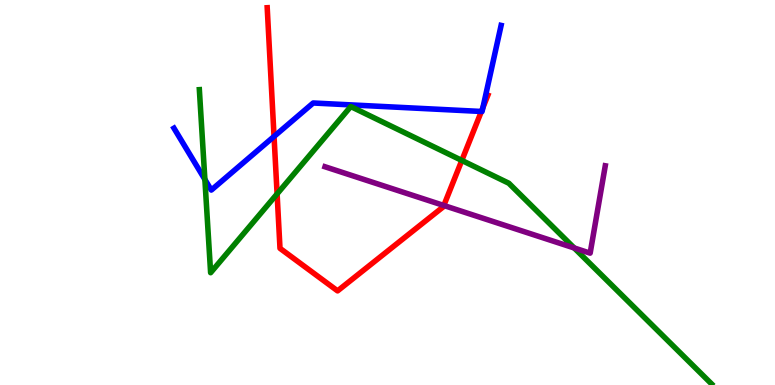[{'lines': ['blue', 'red'], 'intersections': [{'x': 3.54, 'y': 6.46}, {'x': 6.21, 'y': 7.1}, {'x': 6.23, 'y': 7.21}]}, {'lines': ['green', 'red'], 'intersections': [{'x': 3.58, 'y': 4.96}, {'x': 5.96, 'y': 5.83}]}, {'lines': ['purple', 'red'], 'intersections': [{'x': 5.73, 'y': 4.66}]}, {'lines': ['blue', 'green'], 'intersections': [{'x': 2.64, 'y': 5.34}]}, {'lines': ['blue', 'purple'], 'intersections': []}, {'lines': ['green', 'purple'], 'intersections': [{'x': 7.41, 'y': 3.56}]}]